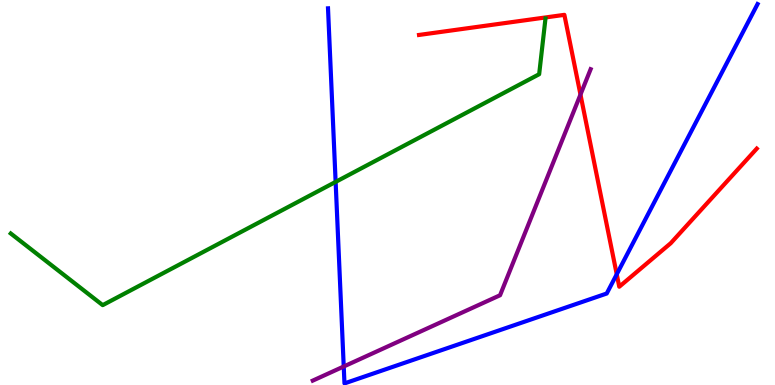[{'lines': ['blue', 'red'], 'intersections': [{'x': 7.96, 'y': 2.88}]}, {'lines': ['green', 'red'], 'intersections': []}, {'lines': ['purple', 'red'], 'intersections': [{'x': 7.49, 'y': 7.54}]}, {'lines': ['blue', 'green'], 'intersections': [{'x': 4.33, 'y': 5.28}]}, {'lines': ['blue', 'purple'], 'intersections': [{'x': 4.44, 'y': 0.48}]}, {'lines': ['green', 'purple'], 'intersections': []}]